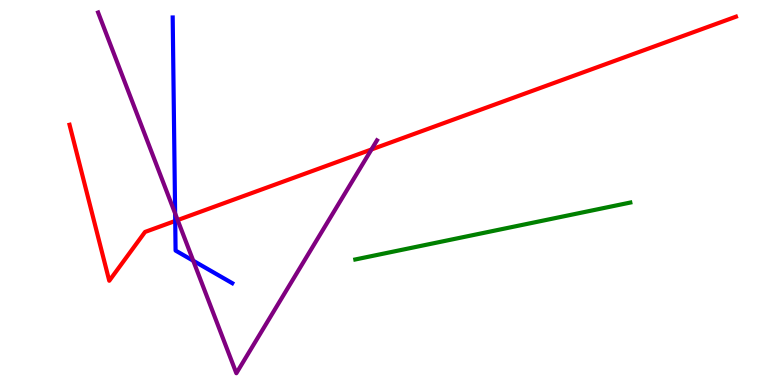[{'lines': ['blue', 'red'], 'intersections': [{'x': 2.26, 'y': 4.26}]}, {'lines': ['green', 'red'], 'intersections': []}, {'lines': ['purple', 'red'], 'intersections': [{'x': 2.29, 'y': 4.28}, {'x': 4.79, 'y': 6.12}]}, {'lines': ['blue', 'green'], 'intersections': []}, {'lines': ['blue', 'purple'], 'intersections': [{'x': 2.26, 'y': 4.46}, {'x': 2.49, 'y': 3.23}]}, {'lines': ['green', 'purple'], 'intersections': []}]